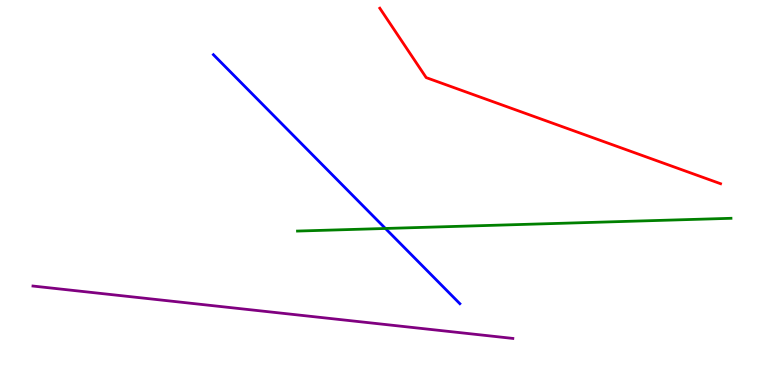[{'lines': ['blue', 'red'], 'intersections': []}, {'lines': ['green', 'red'], 'intersections': []}, {'lines': ['purple', 'red'], 'intersections': []}, {'lines': ['blue', 'green'], 'intersections': [{'x': 4.97, 'y': 4.07}]}, {'lines': ['blue', 'purple'], 'intersections': []}, {'lines': ['green', 'purple'], 'intersections': []}]